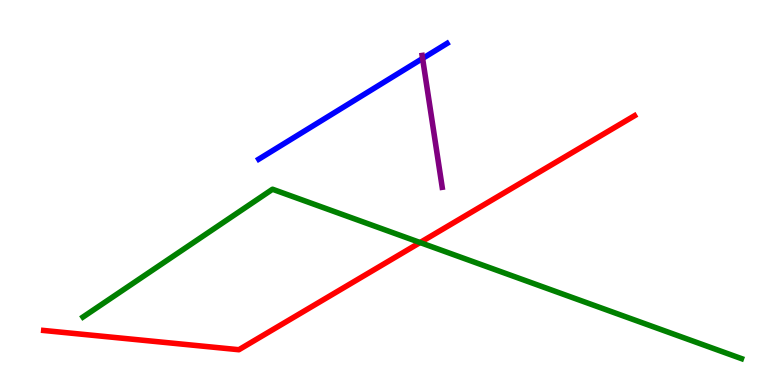[{'lines': ['blue', 'red'], 'intersections': []}, {'lines': ['green', 'red'], 'intersections': [{'x': 5.42, 'y': 3.7}]}, {'lines': ['purple', 'red'], 'intersections': []}, {'lines': ['blue', 'green'], 'intersections': []}, {'lines': ['blue', 'purple'], 'intersections': [{'x': 5.45, 'y': 8.48}]}, {'lines': ['green', 'purple'], 'intersections': []}]